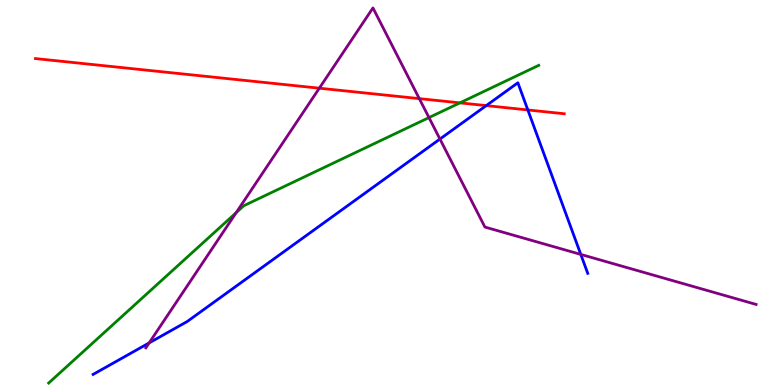[{'lines': ['blue', 'red'], 'intersections': [{'x': 6.27, 'y': 7.26}, {'x': 6.81, 'y': 7.14}]}, {'lines': ['green', 'red'], 'intersections': [{'x': 5.93, 'y': 7.33}]}, {'lines': ['purple', 'red'], 'intersections': [{'x': 4.12, 'y': 7.71}, {'x': 5.41, 'y': 7.44}]}, {'lines': ['blue', 'green'], 'intersections': []}, {'lines': ['blue', 'purple'], 'intersections': [{'x': 1.92, 'y': 1.09}, {'x': 5.68, 'y': 6.39}, {'x': 7.49, 'y': 3.39}]}, {'lines': ['green', 'purple'], 'intersections': [{'x': 3.05, 'y': 4.48}, {'x': 5.54, 'y': 6.95}]}]